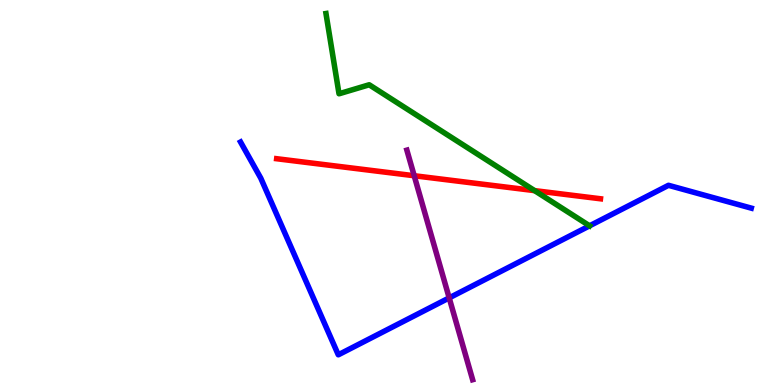[{'lines': ['blue', 'red'], 'intersections': []}, {'lines': ['green', 'red'], 'intersections': [{'x': 6.9, 'y': 5.05}]}, {'lines': ['purple', 'red'], 'intersections': [{'x': 5.34, 'y': 5.44}]}, {'lines': ['blue', 'green'], 'intersections': [{'x': 7.61, 'y': 4.13}]}, {'lines': ['blue', 'purple'], 'intersections': [{'x': 5.8, 'y': 2.26}]}, {'lines': ['green', 'purple'], 'intersections': []}]